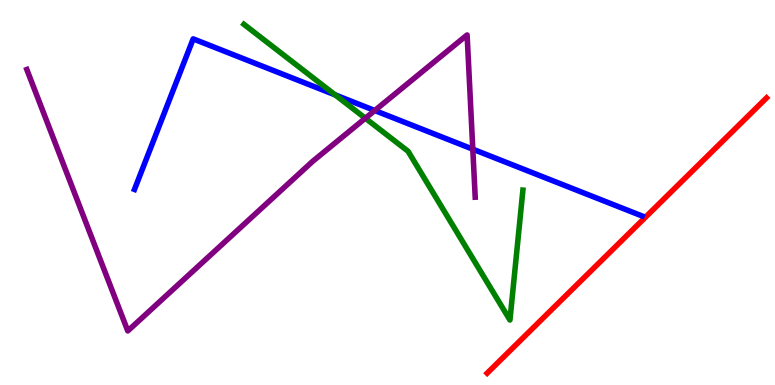[{'lines': ['blue', 'red'], 'intersections': []}, {'lines': ['green', 'red'], 'intersections': []}, {'lines': ['purple', 'red'], 'intersections': []}, {'lines': ['blue', 'green'], 'intersections': [{'x': 4.32, 'y': 7.54}]}, {'lines': ['blue', 'purple'], 'intersections': [{'x': 4.84, 'y': 7.13}, {'x': 6.1, 'y': 6.12}]}, {'lines': ['green', 'purple'], 'intersections': [{'x': 4.71, 'y': 6.93}]}]